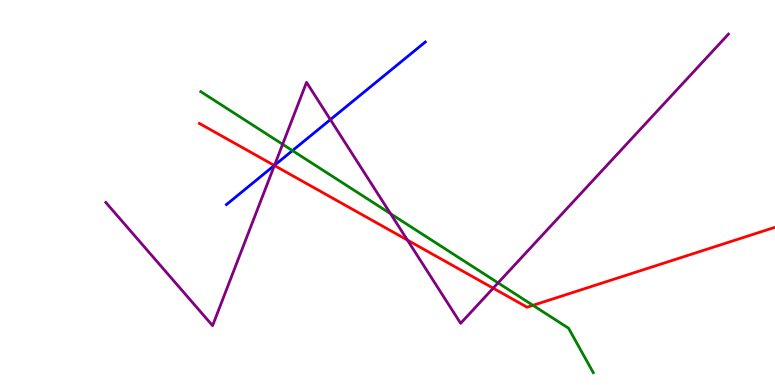[{'lines': ['blue', 'red'], 'intersections': [{'x': 3.54, 'y': 5.7}]}, {'lines': ['green', 'red'], 'intersections': [{'x': 6.88, 'y': 2.07}]}, {'lines': ['purple', 'red'], 'intersections': [{'x': 3.54, 'y': 5.7}, {'x': 5.26, 'y': 3.76}, {'x': 6.36, 'y': 2.51}]}, {'lines': ['blue', 'green'], 'intersections': [{'x': 3.77, 'y': 6.09}]}, {'lines': ['blue', 'purple'], 'intersections': [{'x': 3.54, 'y': 5.71}, {'x': 4.26, 'y': 6.89}]}, {'lines': ['green', 'purple'], 'intersections': [{'x': 3.65, 'y': 6.25}, {'x': 5.04, 'y': 4.45}, {'x': 6.43, 'y': 2.65}]}]